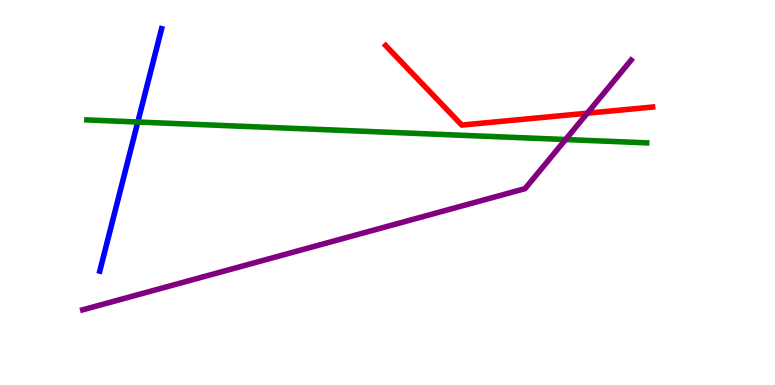[{'lines': ['blue', 'red'], 'intersections': []}, {'lines': ['green', 'red'], 'intersections': []}, {'lines': ['purple', 'red'], 'intersections': [{'x': 7.58, 'y': 7.06}]}, {'lines': ['blue', 'green'], 'intersections': [{'x': 1.78, 'y': 6.83}]}, {'lines': ['blue', 'purple'], 'intersections': []}, {'lines': ['green', 'purple'], 'intersections': [{'x': 7.3, 'y': 6.38}]}]